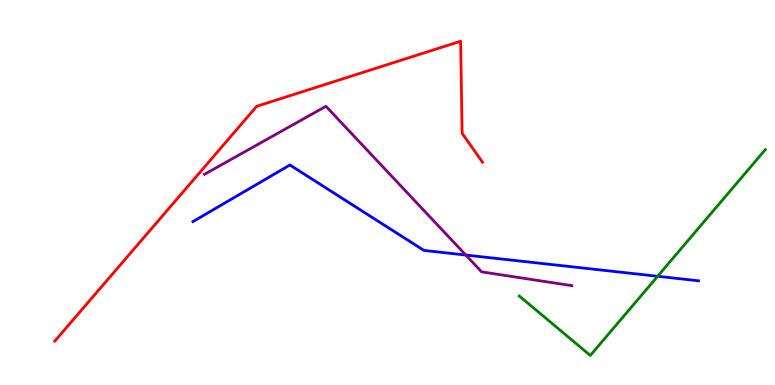[{'lines': ['blue', 'red'], 'intersections': []}, {'lines': ['green', 'red'], 'intersections': []}, {'lines': ['purple', 'red'], 'intersections': []}, {'lines': ['blue', 'green'], 'intersections': [{'x': 8.49, 'y': 2.82}]}, {'lines': ['blue', 'purple'], 'intersections': [{'x': 6.01, 'y': 3.38}]}, {'lines': ['green', 'purple'], 'intersections': []}]